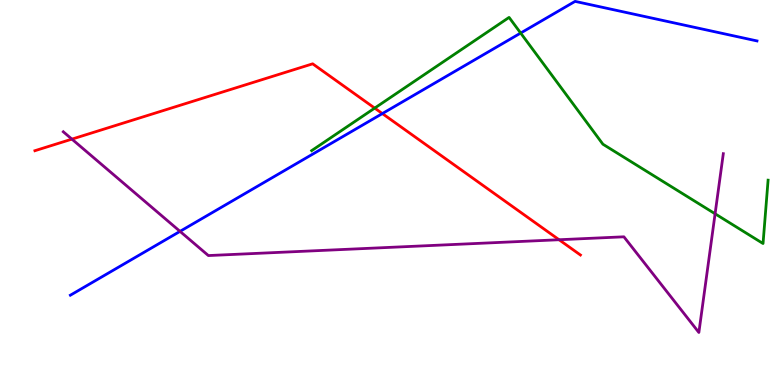[{'lines': ['blue', 'red'], 'intersections': [{'x': 4.93, 'y': 7.05}]}, {'lines': ['green', 'red'], 'intersections': [{'x': 4.83, 'y': 7.19}]}, {'lines': ['purple', 'red'], 'intersections': [{'x': 0.928, 'y': 6.39}, {'x': 7.21, 'y': 3.77}]}, {'lines': ['blue', 'green'], 'intersections': [{'x': 6.72, 'y': 9.14}]}, {'lines': ['blue', 'purple'], 'intersections': [{'x': 2.32, 'y': 3.99}]}, {'lines': ['green', 'purple'], 'intersections': [{'x': 9.23, 'y': 4.45}]}]